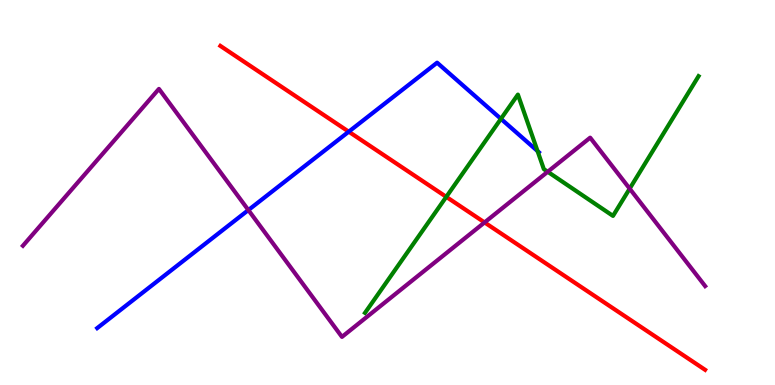[{'lines': ['blue', 'red'], 'intersections': [{'x': 4.5, 'y': 6.58}]}, {'lines': ['green', 'red'], 'intersections': [{'x': 5.76, 'y': 4.89}]}, {'lines': ['purple', 'red'], 'intersections': [{'x': 6.25, 'y': 4.22}]}, {'lines': ['blue', 'green'], 'intersections': [{'x': 6.46, 'y': 6.91}, {'x': 6.94, 'y': 6.08}]}, {'lines': ['blue', 'purple'], 'intersections': [{'x': 3.2, 'y': 4.54}]}, {'lines': ['green', 'purple'], 'intersections': [{'x': 7.07, 'y': 5.54}, {'x': 8.12, 'y': 5.1}]}]